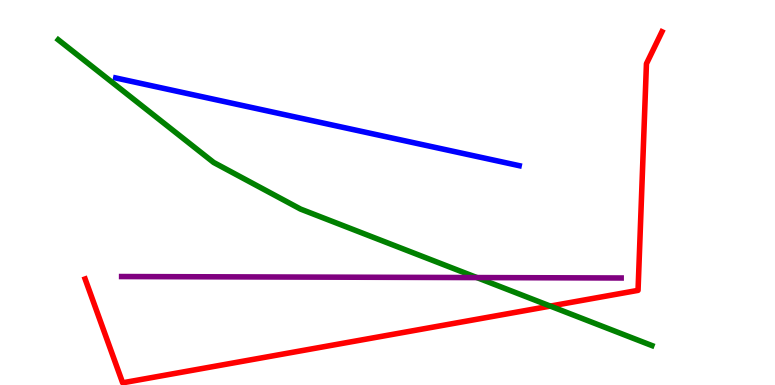[{'lines': ['blue', 'red'], 'intersections': []}, {'lines': ['green', 'red'], 'intersections': [{'x': 7.1, 'y': 2.05}]}, {'lines': ['purple', 'red'], 'intersections': []}, {'lines': ['blue', 'green'], 'intersections': []}, {'lines': ['blue', 'purple'], 'intersections': []}, {'lines': ['green', 'purple'], 'intersections': [{'x': 6.15, 'y': 2.79}]}]